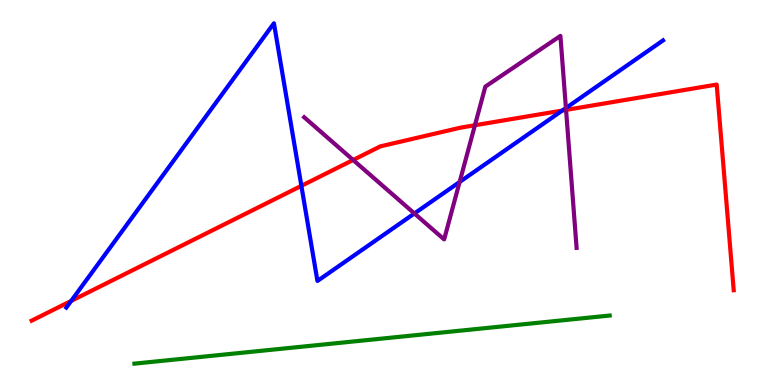[{'lines': ['blue', 'red'], 'intersections': [{'x': 0.919, 'y': 2.18}, {'x': 3.89, 'y': 5.17}, {'x': 7.26, 'y': 7.13}]}, {'lines': ['green', 'red'], 'intersections': []}, {'lines': ['purple', 'red'], 'intersections': [{'x': 4.56, 'y': 5.84}, {'x': 6.13, 'y': 6.75}, {'x': 7.3, 'y': 7.15}]}, {'lines': ['blue', 'green'], 'intersections': []}, {'lines': ['blue', 'purple'], 'intersections': [{'x': 5.35, 'y': 4.46}, {'x': 5.93, 'y': 5.27}, {'x': 7.3, 'y': 7.19}]}, {'lines': ['green', 'purple'], 'intersections': []}]